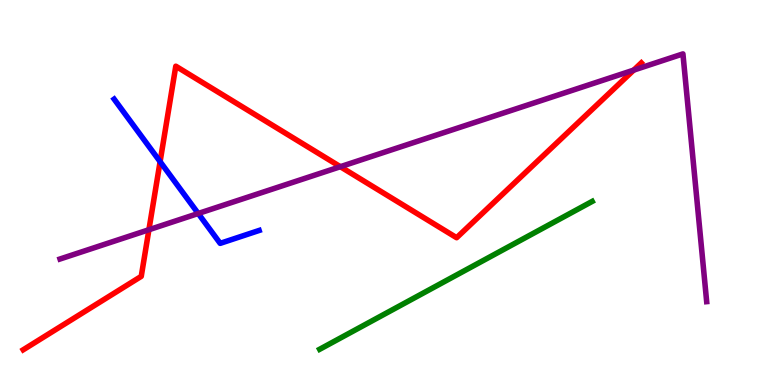[{'lines': ['blue', 'red'], 'intersections': [{'x': 2.07, 'y': 5.8}]}, {'lines': ['green', 'red'], 'intersections': []}, {'lines': ['purple', 'red'], 'intersections': [{'x': 1.92, 'y': 4.03}, {'x': 4.39, 'y': 5.67}, {'x': 8.18, 'y': 8.18}]}, {'lines': ['blue', 'green'], 'intersections': []}, {'lines': ['blue', 'purple'], 'intersections': [{'x': 2.56, 'y': 4.45}]}, {'lines': ['green', 'purple'], 'intersections': []}]